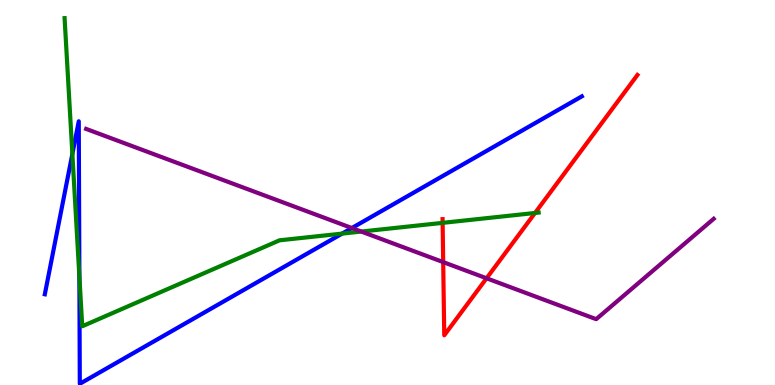[{'lines': ['blue', 'red'], 'intersections': []}, {'lines': ['green', 'red'], 'intersections': [{'x': 5.71, 'y': 4.21}, {'x': 6.9, 'y': 4.47}]}, {'lines': ['purple', 'red'], 'intersections': [{'x': 5.72, 'y': 3.19}, {'x': 6.28, 'y': 2.77}]}, {'lines': ['blue', 'green'], 'intersections': [{'x': 0.934, 'y': 6.0}, {'x': 1.02, 'y': 2.82}, {'x': 4.41, 'y': 3.93}]}, {'lines': ['blue', 'purple'], 'intersections': [{'x': 4.54, 'y': 4.08}]}, {'lines': ['green', 'purple'], 'intersections': [{'x': 4.66, 'y': 3.99}]}]